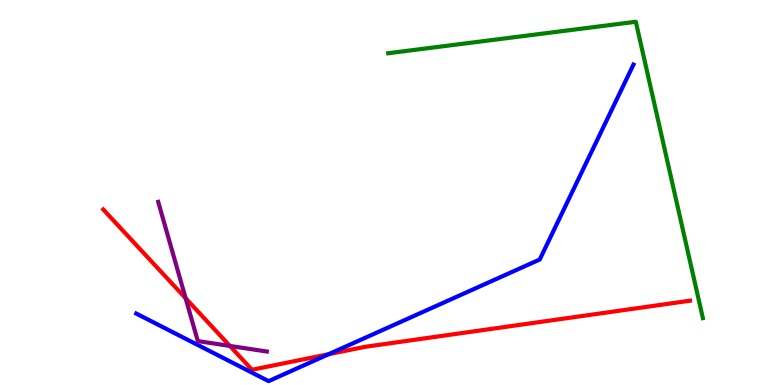[{'lines': ['blue', 'red'], 'intersections': [{'x': 4.24, 'y': 0.8}]}, {'lines': ['green', 'red'], 'intersections': []}, {'lines': ['purple', 'red'], 'intersections': [{'x': 2.4, 'y': 2.25}, {'x': 2.97, 'y': 1.01}]}, {'lines': ['blue', 'green'], 'intersections': []}, {'lines': ['blue', 'purple'], 'intersections': []}, {'lines': ['green', 'purple'], 'intersections': []}]